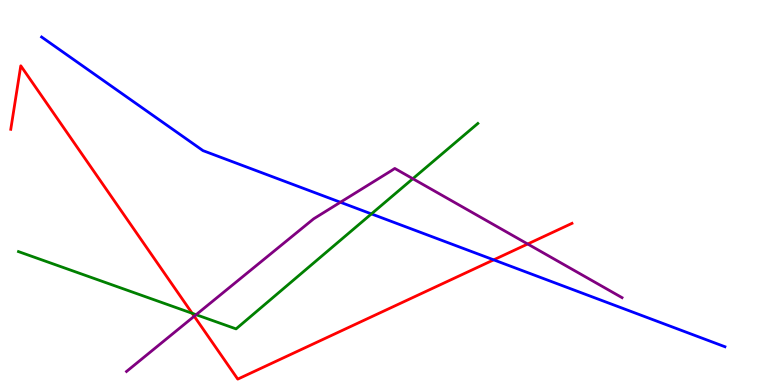[{'lines': ['blue', 'red'], 'intersections': [{'x': 6.37, 'y': 3.25}]}, {'lines': ['green', 'red'], 'intersections': [{'x': 2.48, 'y': 1.86}]}, {'lines': ['purple', 'red'], 'intersections': [{'x': 2.51, 'y': 1.79}, {'x': 6.81, 'y': 3.66}]}, {'lines': ['blue', 'green'], 'intersections': [{'x': 4.79, 'y': 4.44}]}, {'lines': ['blue', 'purple'], 'intersections': [{'x': 4.39, 'y': 4.75}]}, {'lines': ['green', 'purple'], 'intersections': [{'x': 2.53, 'y': 1.83}, {'x': 5.33, 'y': 5.36}]}]